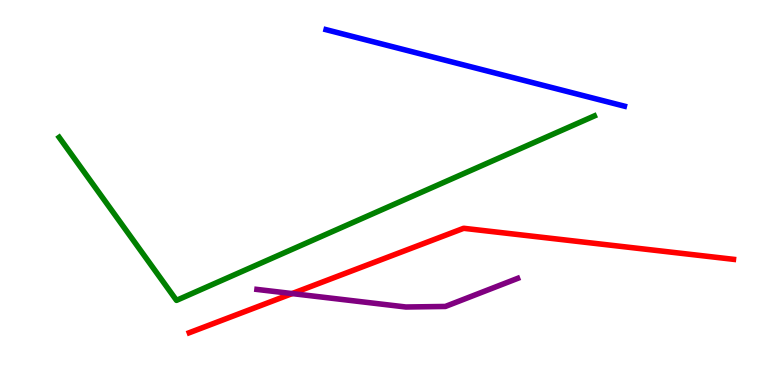[{'lines': ['blue', 'red'], 'intersections': []}, {'lines': ['green', 'red'], 'intersections': []}, {'lines': ['purple', 'red'], 'intersections': [{'x': 3.77, 'y': 2.37}]}, {'lines': ['blue', 'green'], 'intersections': []}, {'lines': ['blue', 'purple'], 'intersections': []}, {'lines': ['green', 'purple'], 'intersections': []}]